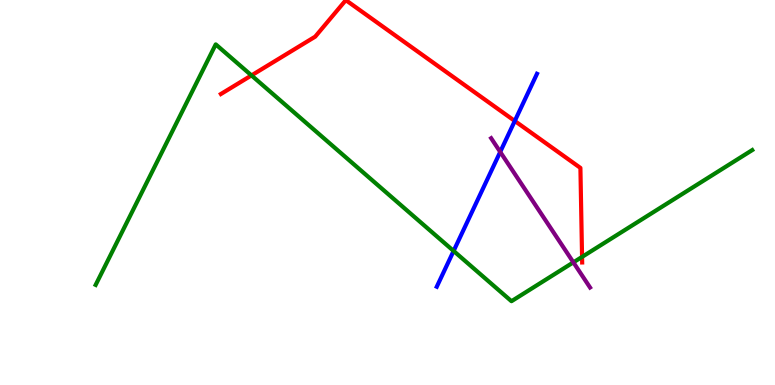[{'lines': ['blue', 'red'], 'intersections': [{'x': 6.64, 'y': 6.86}]}, {'lines': ['green', 'red'], 'intersections': [{'x': 3.24, 'y': 8.04}, {'x': 7.51, 'y': 3.33}]}, {'lines': ['purple', 'red'], 'intersections': []}, {'lines': ['blue', 'green'], 'intersections': [{'x': 5.85, 'y': 3.48}]}, {'lines': ['blue', 'purple'], 'intersections': [{'x': 6.45, 'y': 6.05}]}, {'lines': ['green', 'purple'], 'intersections': [{'x': 7.4, 'y': 3.19}]}]